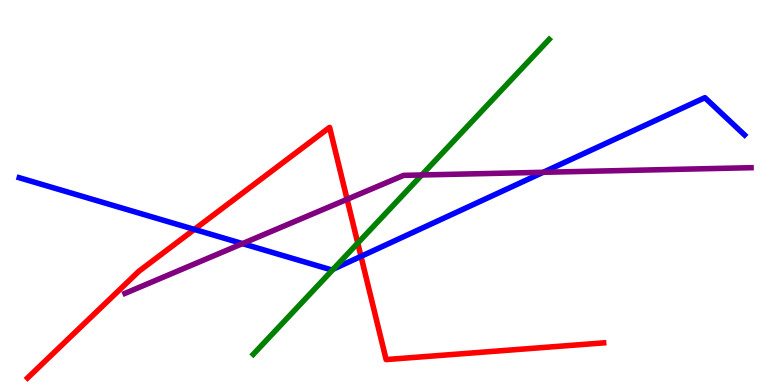[{'lines': ['blue', 'red'], 'intersections': [{'x': 2.51, 'y': 4.04}, {'x': 4.66, 'y': 3.34}]}, {'lines': ['green', 'red'], 'intersections': [{'x': 4.62, 'y': 3.69}]}, {'lines': ['purple', 'red'], 'intersections': [{'x': 4.48, 'y': 4.82}]}, {'lines': ['blue', 'green'], 'intersections': [{'x': 4.3, 'y': 3.01}]}, {'lines': ['blue', 'purple'], 'intersections': [{'x': 3.13, 'y': 3.67}, {'x': 7.01, 'y': 5.52}]}, {'lines': ['green', 'purple'], 'intersections': [{'x': 5.44, 'y': 5.46}]}]